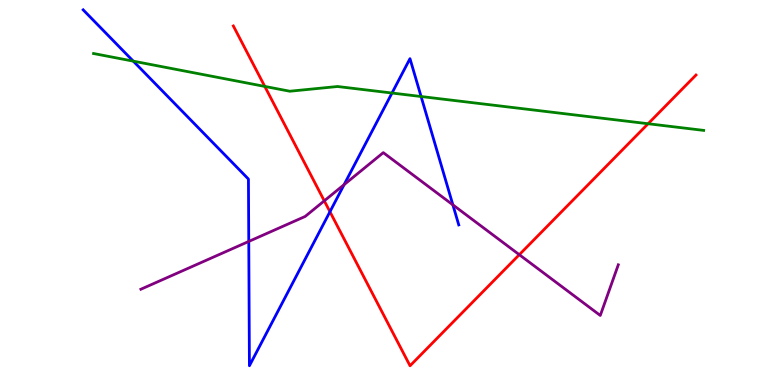[{'lines': ['blue', 'red'], 'intersections': [{'x': 4.26, 'y': 4.5}]}, {'lines': ['green', 'red'], 'intersections': [{'x': 3.42, 'y': 7.76}, {'x': 8.36, 'y': 6.79}]}, {'lines': ['purple', 'red'], 'intersections': [{'x': 4.18, 'y': 4.78}, {'x': 6.7, 'y': 3.38}]}, {'lines': ['blue', 'green'], 'intersections': [{'x': 1.72, 'y': 8.41}, {'x': 5.06, 'y': 7.58}, {'x': 5.43, 'y': 7.49}]}, {'lines': ['blue', 'purple'], 'intersections': [{'x': 3.21, 'y': 3.73}, {'x': 4.44, 'y': 5.2}, {'x': 5.84, 'y': 4.68}]}, {'lines': ['green', 'purple'], 'intersections': []}]